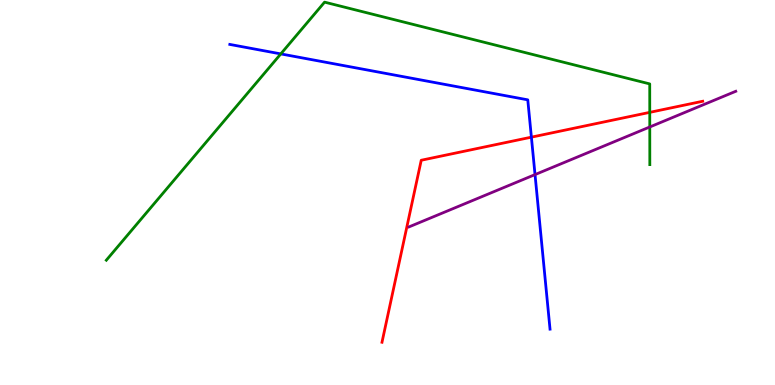[{'lines': ['blue', 'red'], 'intersections': [{'x': 6.86, 'y': 6.44}]}, {'lines': ['green', 'red'], 'intersections': [{'x': 8.38, 'y': 7.08}]}, {'lines': ['purple', 'red'], 'intersections': []}, {'lines': ['blue', 'green'], 'intersections': [{'x': 3.62, 'y': 8.6}]}, {'lines': ['blue', 'purple'], 'intersections': [{'x': 6.9, 'y': 5.47}]}, {'lines': ['green', 'purple'], 'intersections': [{'x': 8.38, 'y': 6.7}]}]